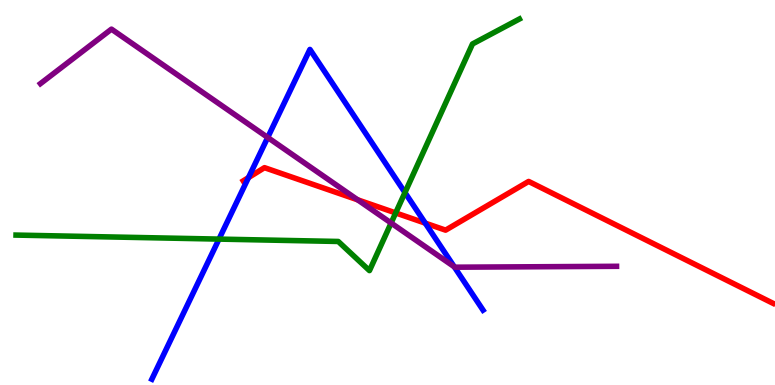[{'lines': ['blue', 'red'], 'intersections': [{'x': 3.21, 'y': 5.39}, {'x': 5.49, 'y': 4.2}]}, {'lines': ['green', 'red'], 'intersections': [{'x': 5.11, 'y': 4.47}]}, {'lines': ['purple', 'red'], 'intersections': [{'x': 4.61, 'y': 4.81}]}, {'lines': ['blue', 'green'], 'intersections': [{'x': 2.83, 'y': 3.79}, {'x': 5.23, 'y': 5.0}]}, {'lines': ['blue', 'purple'], 'intersections': [{'x': 3.45, 'y': 6.43}, {'x': 5.86, 'y': 3.07}]}, {'lines': ['green', 'purple'], 'intersections': [{'x': 5.05, 'y': 4.21}]}]